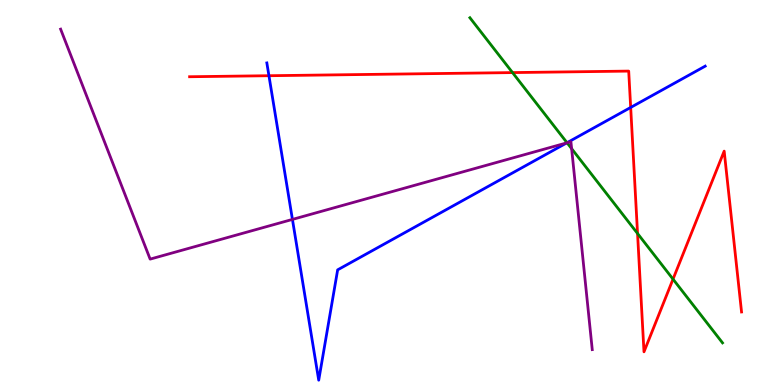[{'lines': ['blue', 'red'], 'intersections': [{'x': 3.47, 'y': 8.03}, {'x': 8.14, 'y': 7.21}]}, {'lines': ['green', 'red'], 'intersections': [{'x': 6.61, 'y': 8.11}, {'x': 8.23, 'y': 3.94}, {'x': 8.68, 'y': 2.75}]}, {'lines': ['purple', 'red'], 'intersections': []}, {'lines': ['blue', 'green'], 'intersections': [{'x': 7.32, 'y': 6.29}]}, {'lines': ['blue', 'purple'], 'intersections': [{'x': 3.77, 'y': 4.3}, {'x': 7.31, 'y': 6.29}]}, {'lines': ['green', 'purple'], 'intersections': [{'x': 7.32, 'y': 6.29}, {'x': 7.38, 'y': 6.14}]}]